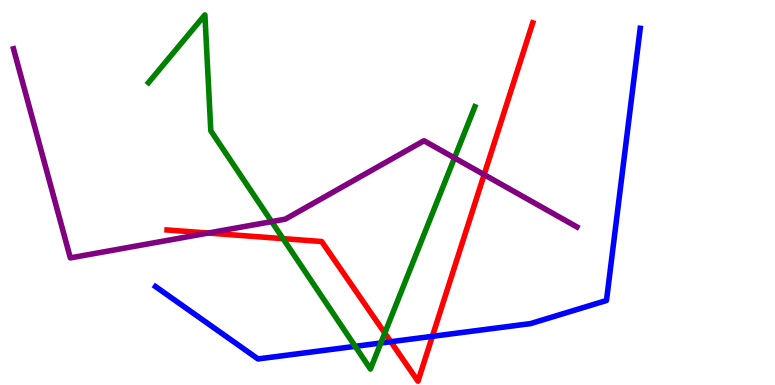[{'lines': ['blue', 'red'], 'intersections': [{'x': 5.04, 'y': 1.12}, {'x': 5.58, 'y': 1.26}]}, {'lines': ['green', 'red'], 'intersections': [{'x': 3.65, 'y': 3.8}, {'x': 4.96, 'y': 1.35}]}, {'lines': ['purple', 'red'], 'intersections': [{'x': 2.69, 'y': 3.95}, {'x': 6.25, 'y': 5.46}]}, {'lines': ['blue', 'green'], 'intersections': [{'x': 4.58, 'y': 1.0}, {'x': 4.91, 'y': 1.09}]}, {'lines': ['blue', 'purple'], 'intersections': []}, {'lines': ['green', 'purple'], 'intersections': [{'x': 3.5, 'y': 4.24}, {'x': 5.86, 'y': 5.9}]}]